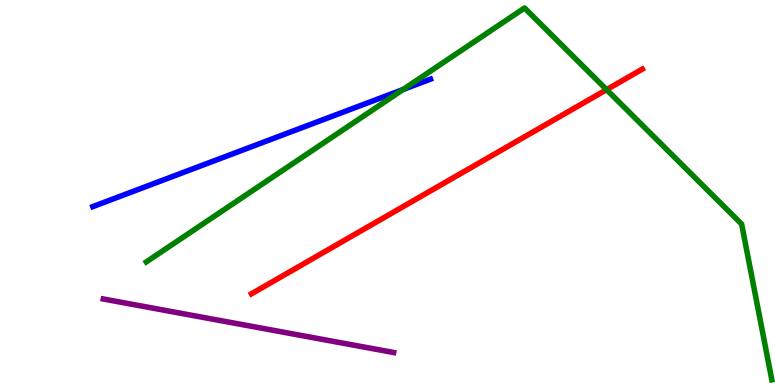[{'lines': ['blue', 'red'], 'intersections': []}, {'lines': ['green', 'red'], 'intersections': [{'x': 7.83, 'y': 7.67}]}, {'lines': ['purple', 'red'], 'intersections': []}, {'lines': ['blue', 'green'], 'intersections': [{'x': 5.2, 'y': 7.68}]}, {'lines': ['blue', 'purple'], 'intersections': []}, {'lines': ['green', 'purple'], 'intersections': []}]